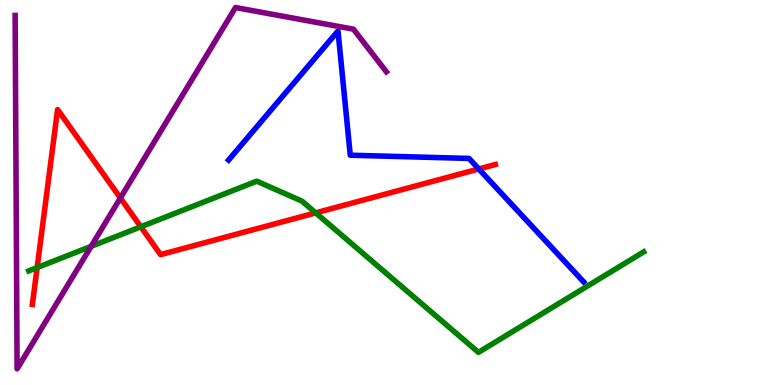[{'lines': ['blue', 'red'], 'intersections': [{'x': 6.18, 'y': 5.61}]}, {'lines': ['green', 'red'], 'intersections': [{'x': 0.479, 'y': 3.05}, {'x': 1.82, 'y': 4.11}, {'x': 4.07, 'y': 4.47}]}, {'lines': ['purple', 'red'], 'intersections': [{'x': 1.55, 'y': 4.86}]}, {'lines': ['blue', 'green'], 'intersections': []}, {'lines': ['blue', 'purple'], 'intersections': []}, {'lines': ['green', 'purple'], 'intersections': [{'x': 1.18, 'y': 3.6}]}]